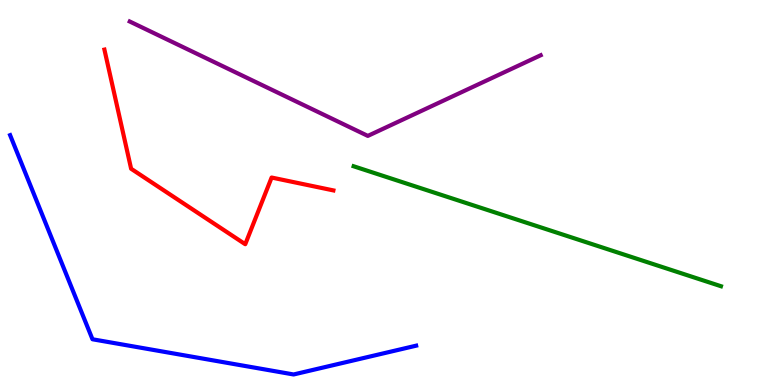[{'lines': ['blue', 'red'], 'intersections': []}, {'lines': ['green', 'red'], 'intersections': []}, {'lines': ['purple', 'red'], 'intersections': []}, {'lines': ['blue', 'green'], 'intersections': []}, {'lines': ['blue', 'purple'], 'intersections': []}, {'lines': ['green', 'purple'], 'intersections': []}]